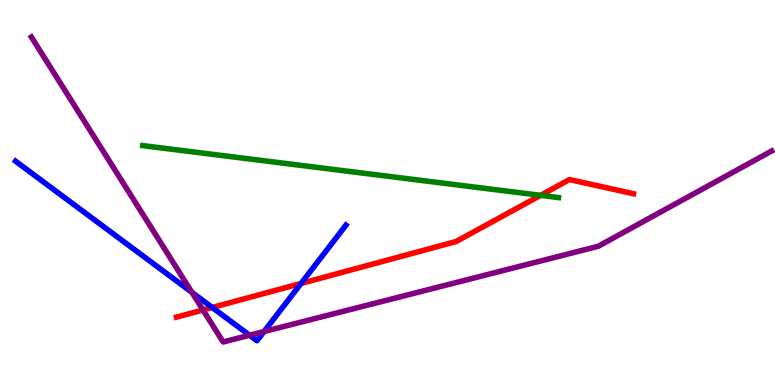[{'lines': ['blue', 'red'], 'intersections': [{'x': 2.74, 'y': 2.01}, {'x': 3.88, 'y': 2.64}]}, {'lines': ['green', 'red'], 'intersections': [{'x': 6.98, 'y': 4.93}]}, {'lines': ['purple', 'red'], 'intersections': [{'x': 2.62, 'y': 1.95}]}, {'lines': ['blue', 'green'], 'intersections': []}, {'lines': ['blue', 'purple'], 'intersections': [{'x': 2.48, 'y': 2.41}, {'x': 3.22, 'y': 1.29}, {'x': 3.41, 'y': 1.39}]}, {'lines': ['green', 'purple'], 'intersections': []}]